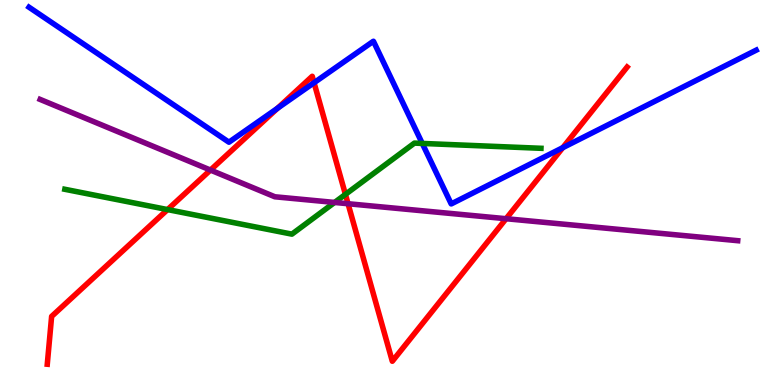[{'lines': ['blue', 'red'], 'intersections': [{'x': 3.58, 'y': 7.19}, {'x': 4.05, 'y': 7.85}, {'x': 7.26, 'y': 6.16}]}, {'lines': ['green', 'red'], 'intersections': [{'x': 2.16, 'y': 4.56}, {'x': 4.46, 'y': 4.95}]}, {'lines': ['purple', 'red'], 'intersections': [{'x': 2.72, 'y': 5.58}, {'x': 4.49, 'y': 4.71}, {'x': 6.53, 'y': 4.32}]}, {'lines': ['blue', 'green'], 'intersections': [{'x': 5.45, 'y': 6.27}]}, {'lines': ['blue', 'purple'], 'intersections': []}, {'lines': ['green', 'purple'], 'intersections': [{'x': 4.32, 'y': 4.74}]}]